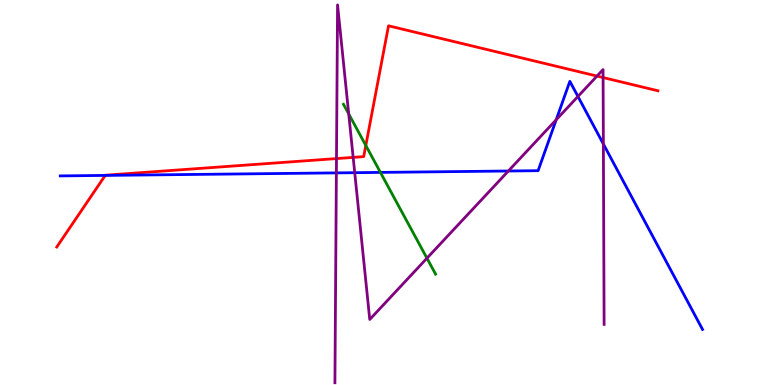[{'lines': ['blue', 'red'], 'intersections': [{'x': 1.36, 'y': 5.44}]}, {'lines': ['green', 'red'], 'intersections': [{'x': 4.72, 'y': 6.22}]}, {'lines': ['purple', 'red'], 'intersections': [{'x': 4.34, 'y': 5.88}, {'x': 4.56, 'y': 5.91}, {'x': 7.7, 'y': 8.02}, {'x': 7.78, 'y': 7.99}]}, {'lines': ['blue', 'green'], 'intersections': [{'x': 4.91, 'y': 5.52}]}, {'lines': ['blue', 'purple'], 'intersections': [{'x': 4.34, 'y': 5.51}, {'x': 4.58, 'y': 5.51}, {'x': 6.56, 'y': 5.56}, {'x': 7.18, 'y': 6.89}, {'x': 7.46, 'y': 7.49}, {'x': 7.79, 'y': 6.26}]}, {'lines': ['green', 'purple'], 'intersections': [{'x': 4.5, 'y': 7.04}, {'x': 5.51, 'y': 3.29}]}]